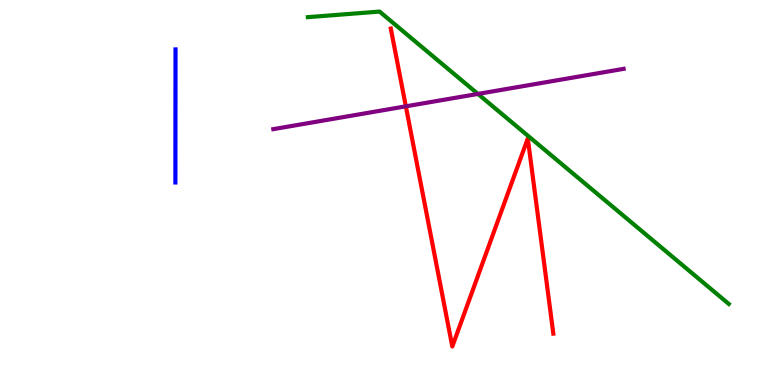[{'lines': ['blue', 'red'], 'intersections': []}, {'lines': ['green', 'red'], 'intersections': []}, {'lines': ['purple', 'red'], 'intersections': [{'x': 5.24, 'y': 7.24}]}, {'lines': ['blue', 'green'], 'intersections': []}, {'lines': ['blue', 'purple'], 'intersections': []}, {'lines': ['green', 'purple'], 'intersections': [{'x': 6.17, 'y': 7.56}]}]